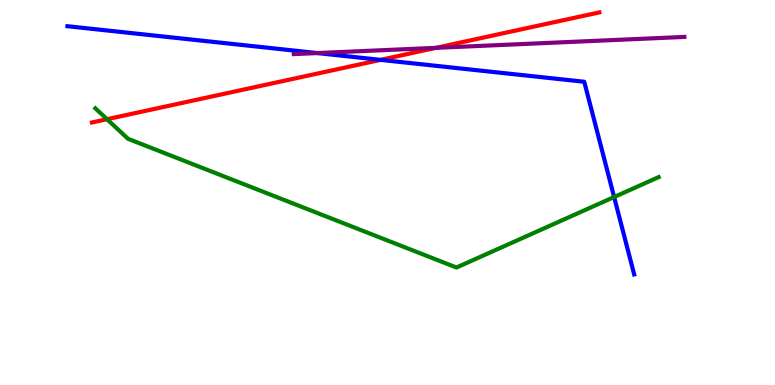[{'lines': ['blue', 'red'], 'intersections': [{'x': 4.91, 'y': 8.45}]}, {'lines': ['green', 'red'], 'intersections': [{'x': 1.38, 'y': 6.9}]}, {'lines': ['purple', 'red'], 'intersections': [{'x': 5.63, 'y': 8.76}]}, {'lines': ['blue', 'green'], 'intersections': [{'x': 7.92, 'y': 4.88}]}, {'lines': ['blue', 'purple'], 'intersections': [{'x': 4.09, 'y': 8.62}]}, {'lines': ['green', 'purple'], 'intersections': []}]